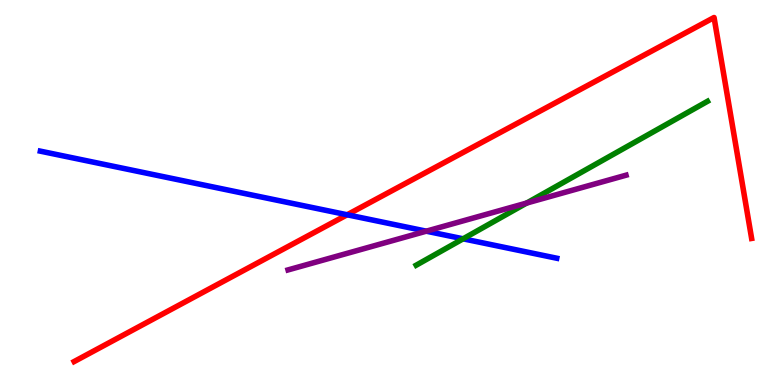[{'lines': ['blue', 'red'], 'intersections': [{'x': 4.48, 'y': 4.42}]}, {'lines': ['green', 'red'], 'intersections': []}, {'lines': ['purple', 'red'], 'intersections': []}, {'lines': ['blue', 'green'], 'intersections': [{'x': 5.98, 'y': 3.8}]}, {'lines': ['blue', 'purple'], 'intersections': [{'x': 5.5, 'y': 4.0}]}, {'lines': ['green', 'purple'], 'intersections': [{'x': 6.8, 'y': 4.73}]}]